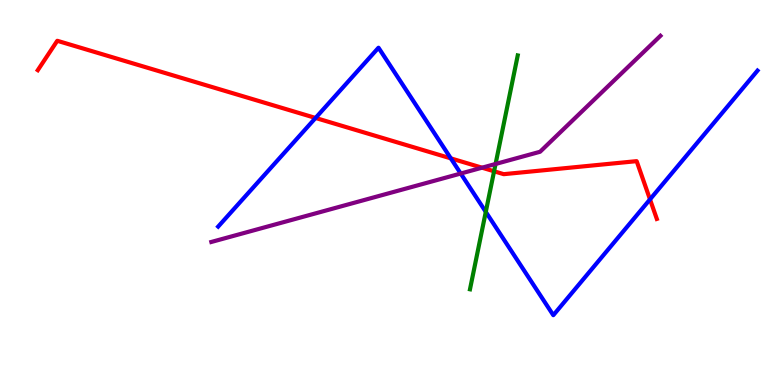[{'lines': ['blue', 'red'], 'intersections': [{'x': 4.07, 'y': 6.94}, {'x': 5.82, 'y': 5.89}, {'x': 8.39, 'y': 4.82}]}, {'lines': ['green', 'red'], 'intersections': [{'x': 6.38, 'y': 5.55}]}, {'lines': ['purple', 'red'], 'intersections': [{'x': 6.22, 'y': 5.64}]}, {'lines': ['blue', 'green'], 'intersections': [{'x': 6.27, 'y': 4.5}]}, {'lines': ['blue', 'purple'], 'intersections': [{'x': 5.94, 'y': 5.49}]}, {'lines': ['green', 'purple'], 'intersections': [{'x': 6.39, 'y': 5.74}]}]